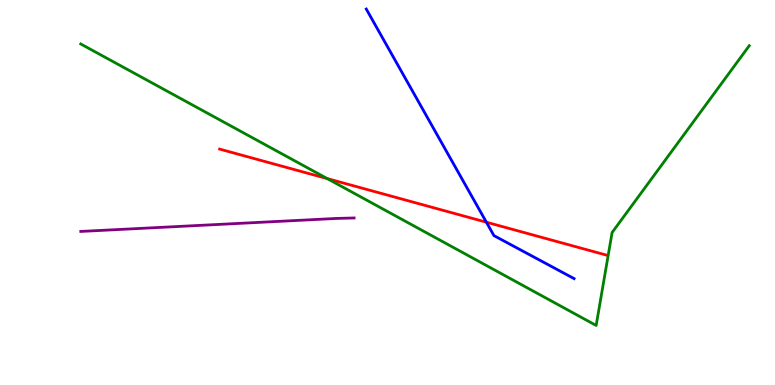[{'lines': ['blue', 'red'], 'intersections': [{'x': 6.28, 'y': 4.23}]}, {'lines': ['green', 'red'], 'intersections': [{'x': 4.22, 'y': 5.36}]}, {'lines': ['purple', 'red'], 'intersections': []}, {'lines': ['blue', 'green'], 'intersections': []}, {'lines': ['blue', 'purple'], 'intersections': []}, {'lines': ['green', 'purple'], 'intersections': []}]